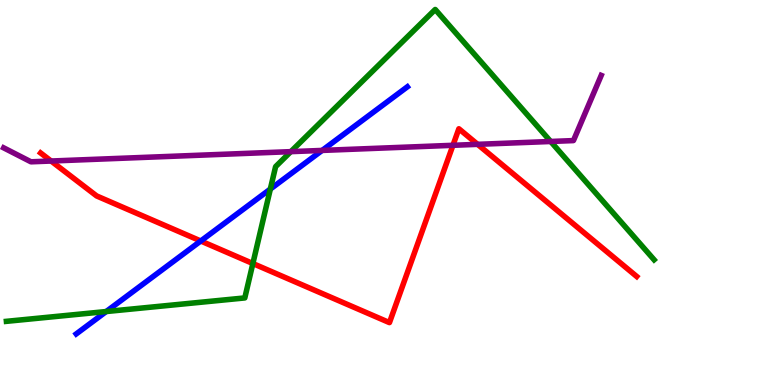[{'lines': ['blue', 'red'], 'intersections': [{'x': 2.59, 'y': 3.74}]}, {'lines': ['green', 'red'], 'intersections': [{'x': 3.26, 'y': 3.16}]}, {'lines': ['purple', 'red'], 'intersections': [{'x': 0.66, 'y': 5.82}, {'x': 5.84, 'y': 6.23}, {'x': 6.16, 'y': 6.25}]}, {'lines': ['blue', 'green'], 'intersections': [{'x': 1.37, 'y': 1.91}, {'x': 3.49, 'y': 5.09}]}, {'lines': ['blue', 'purple'], 'intersections': [{'x': 4.16, 'y': 6.09}]}, {'lines': ['green', 'purple'], 'intersections': [{'x': 3.75, 'y': 6.06}, {'x': 7.11, 'y': 6.33}]}]